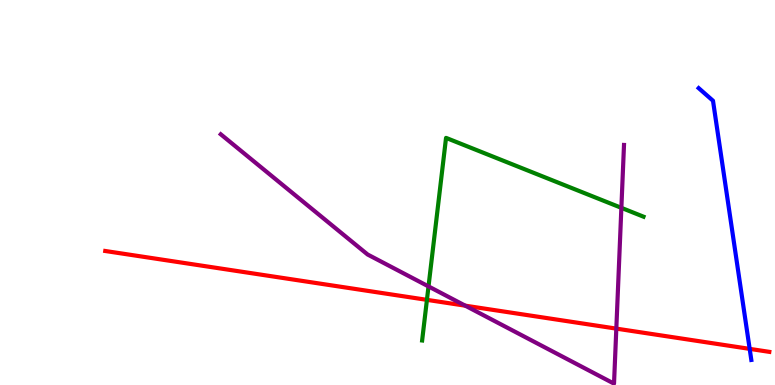[{'lines': ['blue', 'red'], 'intersections': [{'x': 9.67, 'y': 0.938}]}, {'lines': ['green', 'red'], 'intersections': [{'x': 5.51, 'y': 2.21}]}, {'lines': ['purple', 'red'], 'intersections': [{'x': 6.0, 'y': 2.06}, {'x': 7.95, 'y': 1.46}]}, {'lines': ['blue', 'green'], 'intersections': []}, {'lines': ['blue', 'purple'], 'intersections': []}, {'lines': ['green', 'purple'], 'intersections': [{'x': 5.53, 'y': 2.56}, {'x': 8.02, 'y': 4.6}]}]